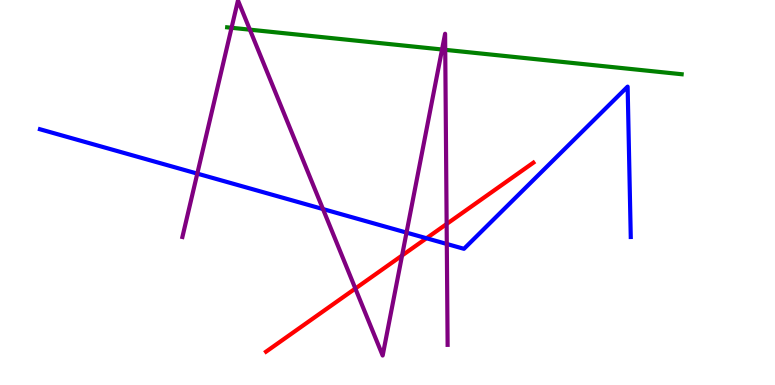[{'lines': ['blue', 'red'], 'intersections': [{'x': 5.5, 'y': 3.81}]}, {'lines': ['green', 'red'], 'intersections': []}, {'lines': ['purple', 'red'], 'intersections': [{'x': 4.59, 'y': 2.51}, {'x': 5.19, 'y': 3.36}, {'x': 5.76, 'y': 4.18}]}, {'lines': ['blue', 'green'], 'intersections': []}, {'lines': ['blue', 'purple'], 'intersections': [{'x': 2.55, 'y': 5.49}, {'x': 4.17, 'y': 4.57}, {'x': 5.25, 'y': 3.96}, {'x': 5.77, 'y': 3.66}]}, {'lines': ['green', 'purple'], 'intersections': [{'x': 2.99, 'y': 9.28}, {'x': 3.22, 'y': 9.23}, {'x': 5.7, 'y': 8.71}, {'x': 5.74, 'y': 8.71}]}]